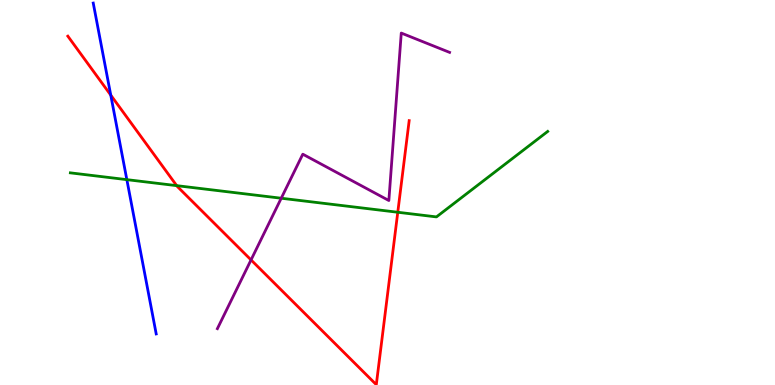[{'lines': ['blue', 'red'], 'intersections': [{'x': 1.43, 'y': 7.53}]}, {'lines': ['green', 'red'], 'intersections': [{'x': 2.28, 'y': 5.18}, {'x': 5.13, 'y': 4.49}]}, {'lines': ['purple', 'red'], 'intersections': [{'x': 3.24, 'y': 3.25}]}, {'lines': ['blue', 'green'], 'intersections': [{'x': 1.64, 'y': 5.33}]}, {'lines': ['blue', 'purple'], 'intersections': []}, {'lines': ['green', 'purple'], 'intersections': [{'x': 3.63, 'y': 4.85}]}]